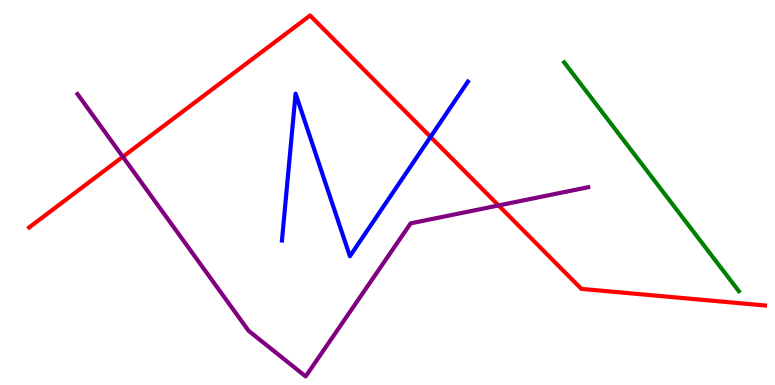[{'lines': ['blue', 'red'], 'intersections': [{'x': 5.56, 'y': 6.44}]}, {'lines': ['green', 'red'], 'intersections': []}, {'lines': ['purple', 'red'], 'intersections': [{'x': 1.58, 'y': 5.93}, {'x': 6.43, 'y': 4.66}]}, {'lines': ['blue', 'green'], 'intersections': []}, {'lines': ['blue', 'purple'], 'intersections': []}, {'lines': ['green', 'purple'], 'intersections': []}]